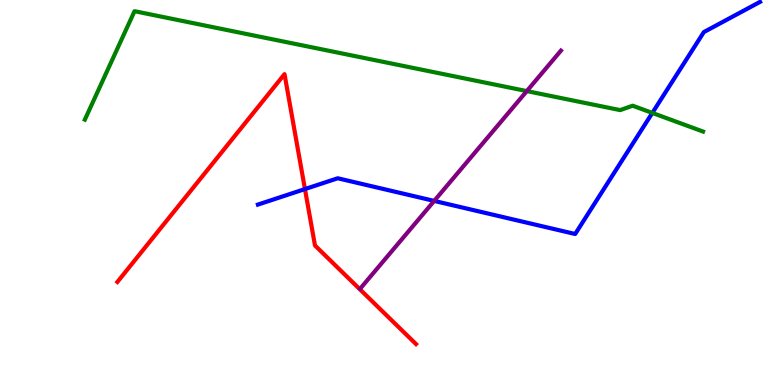[{'lines': ['blue', 'red'], 'intersections': [{'x': 3.93, 'y': 5.09}]}, {'lines': ['green', 'red'], 'intersections': []}, {'lines': ['purple', 'red'], 'intersections': []}, {'lines': ['blue', 'green'], 'intersections': [{'x': 8.42, 'y': 7.07}]}, {'lines': ['blue', 'purple'], 'intersections': [{'x': 5.6, 'y': 4.78}]}, {'lines': ['green', 'purple'], 'intersections': [{'x': 6.8, 'y': 7.63}]}]